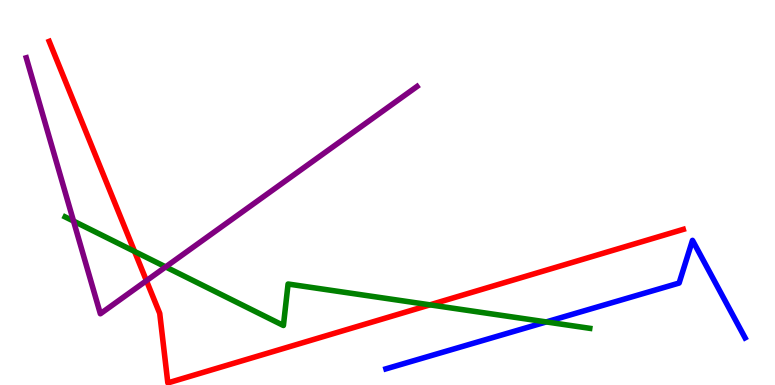[{'lines': ['blue', 'red'], 'intersections': []}, {'lines': ['green', 'red'], 'intersections': [{'x': 1.74, 'y': 3.47}, {'x': 5.55, 'y': 2.08}]}, {'lines': ['purple', 'red'], 'intersections': [{'x': 1.89, 'y': 2.71}]}, {'lines': ['blue', 'green'], 'intersections': [{'x': 7.05, 'y': 1.64}]}, {'lines': ['blue', 'purple'], 'intersections': []}, {'lines': ['green', 'purple'], 'intersections': [{'x': 0.949, 'y': 4.26}, {'x': 2.14, 'y': 3.07}]}]